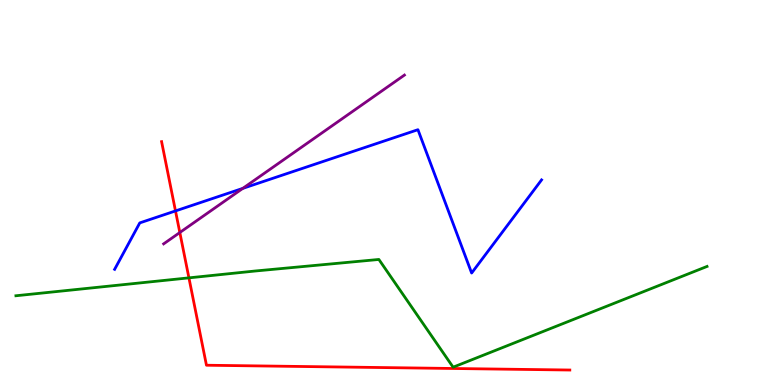[{'lines': ['blue', 'red'], 'intersections': [{'x': 2.26, 'y': 4.52}]}, {'lines': ['green', 'red'], 'intersections': [{'x': 2.44, 'y': 2.78}]}, {'lines': ['purple', 'red'], 'intersections': [{'x': 2.32, 'y': 3.96}]}, {'lines': ['blue', 'green'], 'intersections': []}, {'lines': ['blue', 'purple'], 'intersections': [{'x': 3.13, 'y': 5.11}]}, {'lines': ['green', 'purple'], 'intersections': []}]